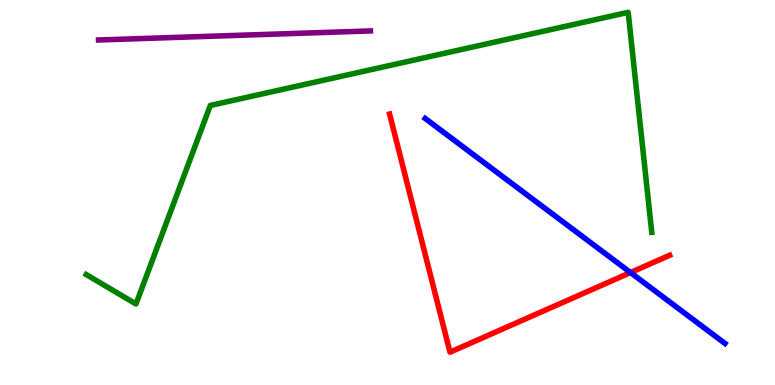[{'lines': ['blue', 'red'], 'intersections': [{'x': 8.14, 'y': 2.92}]}, {'lines': ['green', 'red'], 'intersections': []}, {'lines': ['purple', 'red'], 'intersections': []}, {'lines': ['blue', 'green'], 'intersections': []}, {'lines': ['blue', 'purple'], 'intersections': []}, {'lines': ['green', 'purple'], 'intersections': []}]